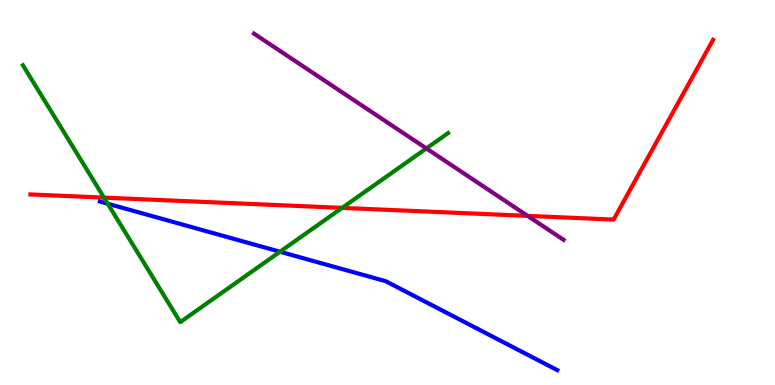[{'lines': ['blue', 'red'], 'intersections': []}, {'lines': ['green', 'red'], 'intersections': [{'x': 1.34, 'y': 4.87}, {'x': 4.41, 'y': 4.6}]}, {'lines': ['purple', 'red'], 'intersections': [{'x': 6.81, 'y': 4.39}]}, {'lines': ['blue', 'green'], 'intersections': [{'x': 1.39, 'y': 4.71}, {'x': 3.61, 'y': 3.46}]}, {'lines': ['blue', 'purple'], 'intersections': []}, {'lines': ['green', 'purple'], 'intersections': [{'x': 5.5, 'y': 6.14}]}]